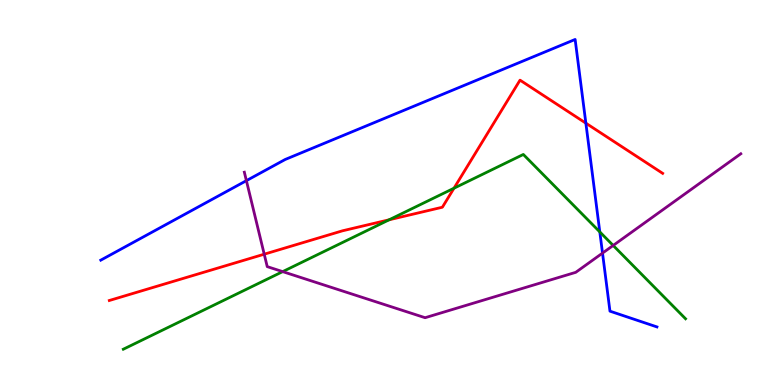[{'lines': ['blue', 'red'], 'intersections': [{'x': 7.56, 'y': 6.8}]}, {'lines': ['green', 'red'], 'intersections': [{'x': 5.02, 'y': 4.29}, {'x': 5.86, 'y': 5.11}]}, {'lines': ['purple', 'red'], 'intersections': [{'x': 3.41, 'y': 3.4}]}, {'lines': ['blue', 'green'], 'intersections': [{'x': 7.74, 'y': 3.98}]}, {'lines': ['blue', 'purple'], 'intersections': [{'x': 3.18, 'y': 5.31}, {'x': 7.77, 'y': 3.43}]}, {'lines': ['green', 'purple'], 'intersections': [{'x': 3.65, 'y': 2.94}, {'x': 7.91, 'y': 3.62}]}]